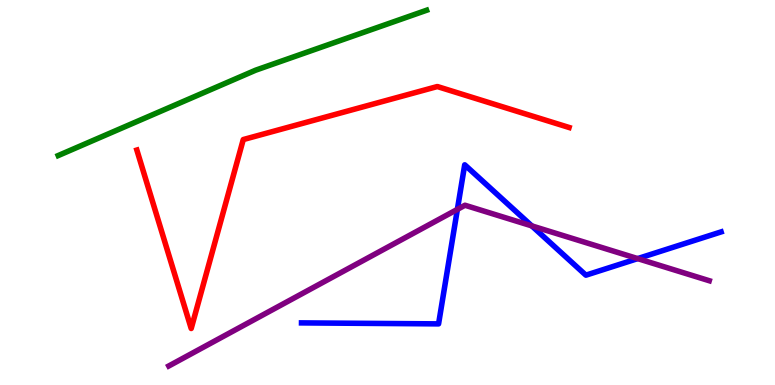[{'lines': ['blue', 'red'], 'intersections': []}, {'lines': ['green', 'red'], 'intersections': []}, {'lines': ['purple', 'red'], 'intersections': []}, {'lines': ['blue', 'green'], 'intersections': []}, {'lines': ['blue', 'purple'], 'intersections': [{'x': 5.9, 'y': 4.56}, {'x': 6.86, 'y': 4.13}, {'x': 8.23, 'y': 3.28}]}, {'lines': ['green', 'purple'], 'intersections': []}]